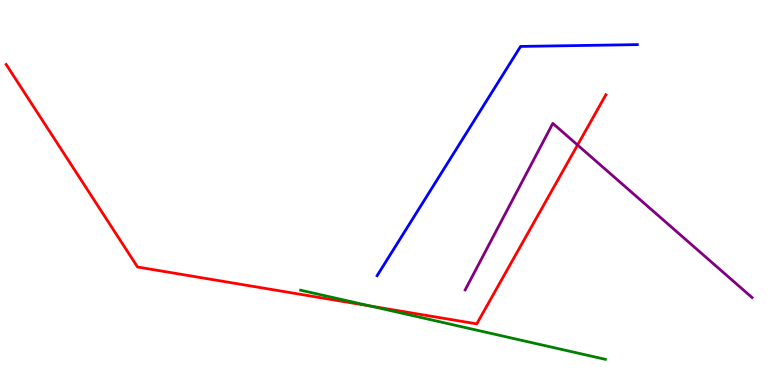[{'lines': ['blue', 'red'], 'intersections': []}, {'lines': ['green', 'red'], 'intersections': [{'x': 4.78, 'y': 2.05}]}, {'lines': ['purple', 'red'], 'intersections': [{'x': 7.45, 'y': 6.23}]}, {'lines': ['blue', 'green'], 'intersections': []}, {'lines': ['blue', 'purple'], 'intersections': []}, {'lines': ['green', 'purple'], 'intersections': []}]